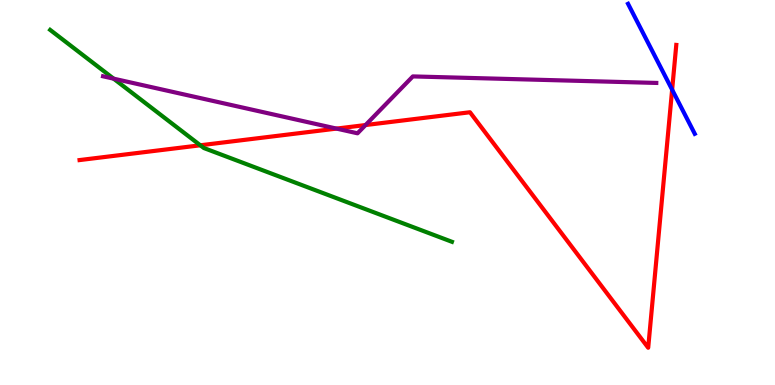[{'lines': ['blue', 'red'], 'intersections': [{'x': 8.67, 'y': 7.67}]}, {'lines': ['green', 'red'], 'intersections': [{'x': 2.58, 'y': 6.23}]}, {'lines': ['purple', 'red'], 'intersections': [{'x': 4.34, 'y': 6.66}, {'x': 4.72, 'y': 6.75}]}, {'lines': ['blue', 'green'], 'intersections': []}, {'lines': ['blue', 'purple'], 'intersections': []}, {'lines': ['green', 'purple'], 'intersections': [{'x': 1.47, 'y': 7.96}]}]